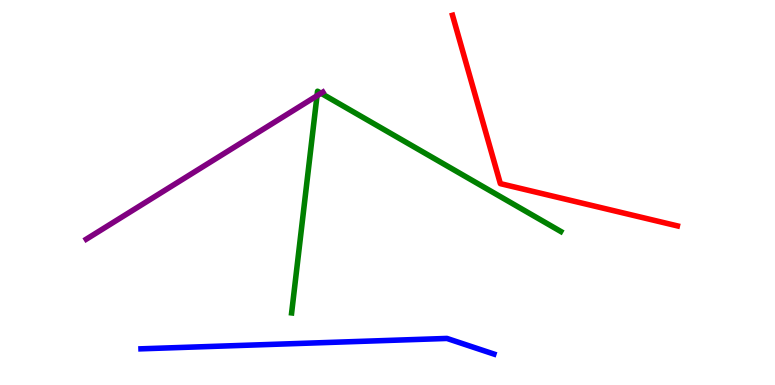[{'lines': ['blue', 'red'], 'intersections': []}, {'lines': ['green', 'red'], 'intersections': []}, {'lines': ['purple', 'red'], 'intersections': []}, {'lines': ['blue', 'green'], 'intersections': []}, {'lines': ['blue', 'purple'], 'intersections': []}, {'lines': ['green', 'purple'], 'intersections': [{'x': 4.09, 'y': 7.51}, {'x': 4.14, 'y': 7.58}]}]